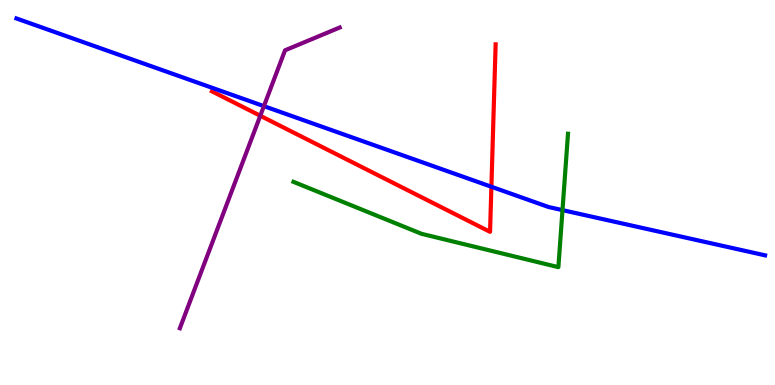[{'lines': ['blue', 'red'], 'intersections': [{'x': 6.34, 'y': 5.15}]}, {'lines': ['green', 'red'], 'intersections': []}, {'lines': ['purple', 'red'], 'intersections': [{'x': 3.36, 'y': 6.99}]}, {'lines': ['blue', 'green'], 'intersections': [{'x': 7.26, 'y': 4.54}]}, {'lines': ['blue', 'purple'], 'intersections': [{'x': 3.41, 'y': 7.24}]}, {'lines': ['green', 'purple'], 'intersections': []}]